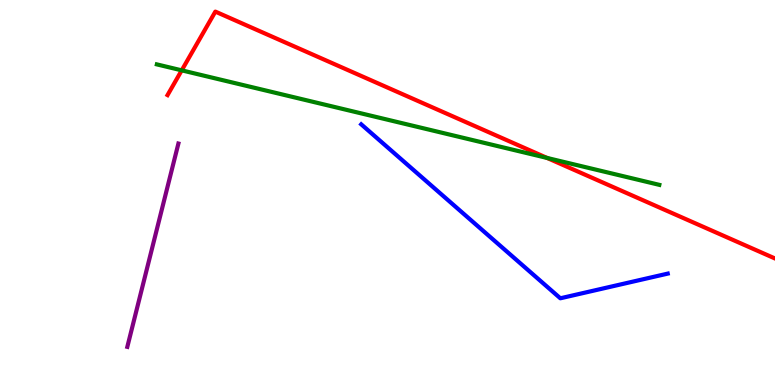[{'lines': ['blue', 'red'], 'intersections': []}, {'lines': ['green', 'red'], 'intersections': [{'x': 2.34, 'y': 8.17}, {'x': 7.06, 'y': 5.9}]}, {'lines': ['purple', 'red'], 'intersections': []}, {'lines': ['blue', 'green'], 'intersections': []}, {'lines': ['blue', 'purple'], 'intersections': []}, {'lines': ['green', 'purple'], 'intersections': []}]